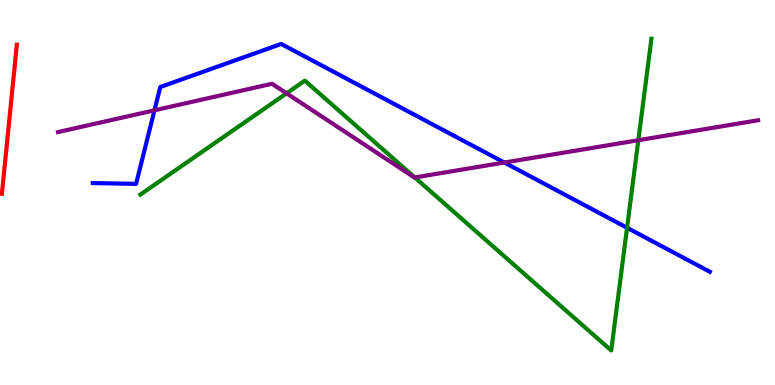[{'lines': ['blue', 'red'], 'intersections': []}, {'lines': ['green', 'red'], 'intersections': []}, {'lines': ['purple', 'red'], 'intersections': []}, {'lines': ['blue', 'green'], 'intersections': [{'x': 8.09, 'y': 4.08}]}, {'lines': ['blue', 'purple'], 'intersections': [{'x': 1.99, 'y': 7.13}, {'x': 6.51, 'y': 5.78}]}, {'lines': ['green', 'purple'], 'intersections': [{'x': 3.7, 'y': 7.58}, {'x': 5.35, 'y': 5.39}, {'x': 8.24, 'y': 6.36}]}]